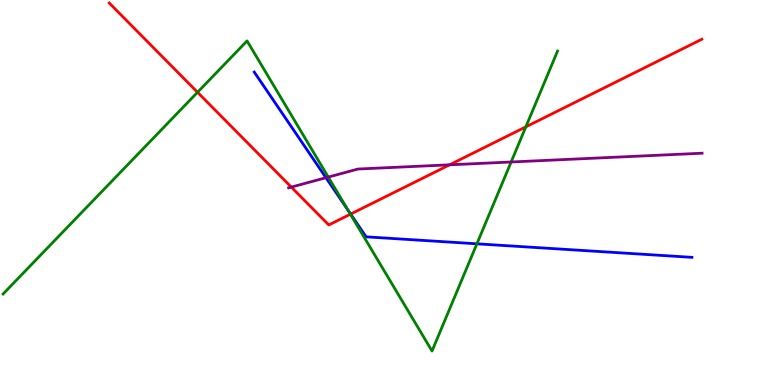[{'lines': ['blue', 'red'], 'intersections': [{'x': 4.52, 'y': 4.44}]}, {'lines': ['green', 'red'], 'intersections': [{'x': 2.55, 'y': 7.6}, {'x': 4.52, 'y': 4.44}, {'x': 6.79, 'y': 6.71}]}, {'lines': ['purple', 'red'], 'intersections': [{'x': 3.76, 'y': 5.14}, {'x': 5.8, 'y': 5.72}]}, {'lines': ['blue', 'green'], 'intersections': [{'x': 4.49, 'y': 4.53}, {'x': 6.15, 'y': 3.67}]}, {'lines': ['blue', 'purple'], 'intersections': [{'x': 4.21, 'y': 5.38}]}, {'lines': ['green', 'purple'], 'intersections': [{'x': 4.24, 'y': 5.4}, {'x': 6.6, 'y': 5.79}]}]